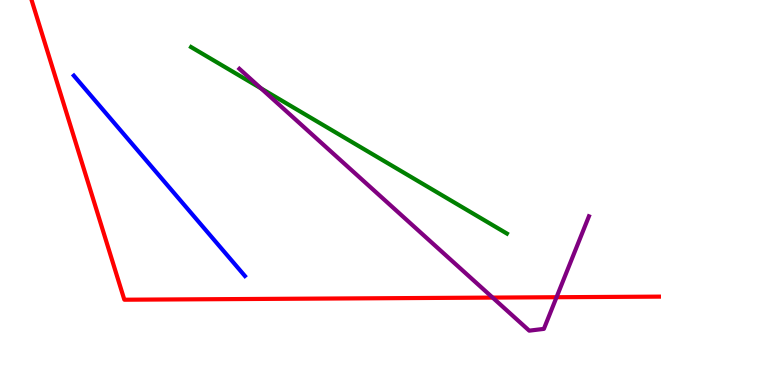[{'lines': ['blue', 'red'], 'intersections': []}, {'lines': ['green', 'red'], 'intersections': []}, {'lines': ['purple', 'red'], 'intersections': [{'x': 6.36, 'y': 2.27}, {'x': 7.18, 'y': 2.28}]}, {'lines': ['blue', 'green'], 'intersections': []}, {'lines': ['blue', 'purple'], 'intersections': []}, {'lines': ['green', 'purple'], 'intersections': [{'x': 3.37, 'y': 7.7}]}]